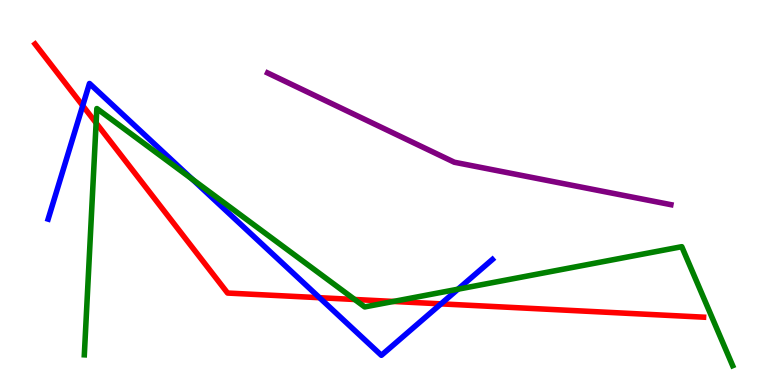[{'lines': ['blue', 'red'], 'intersections': [{'x': 1.07, 'y': 7.26}, {'x': 4.12, 'y': 2.27}, {'x': 5.69, 'y': 2.11}]}, {'lines': ['green', 'red'], 'intersections': [{'x': 1.24, 'y': 6.81}, {'x': 4.58, 'y': 2.22}, {'x': 5.08, 'y': 2.17}]}, {'lines': ['purple', 'red'], 'intersections': []}, {'lines': ['blue', 'green'], 'intersections': [{'x': 2.48, 'y': 5.34}, {'x': 5.91, 'y': 2.49}]}, {'lines': ['blue', 'purple'], 'intersections': []}, {'lines': ['green', 'purple'], 'intersections': []}]